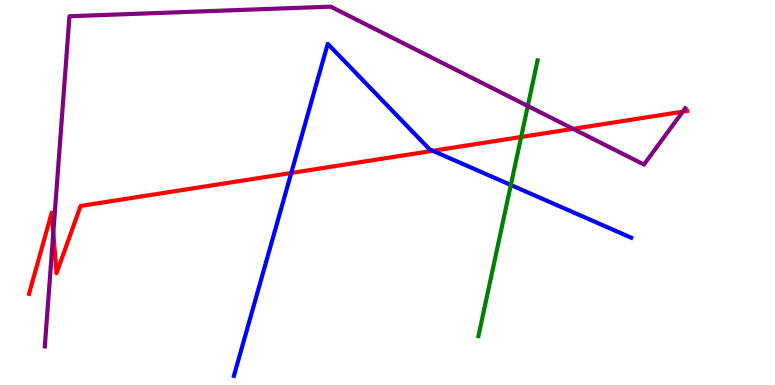[{'lines': ['blue', 'red'], 'intersections': [{'x': 3.76, 'y': 5.51}, {'x': 5.58, 'y': 6.08}]}, {'lines': ['green', 'red'], 'intersections': [{'x': 6.72, 'y': 6.44}]}, {'lines': ['purple', 'red'], 'intersections': [{'x': 0.688, 'y': 3.95}, {'x': 7.39, 'y': 6.65}, {'x': 8.81, 'y': 7.1}]}, {'lines': ['blue', 'green'], 'intersections': [{'x': 6.59, 'y': 5.2}]}, {'lines': ['blue', 'purple'], 'intersections': []}, {'lines': ['green', 'purple'], 'intersections': [{'x': 6.81, 'y': 7.25}]}]